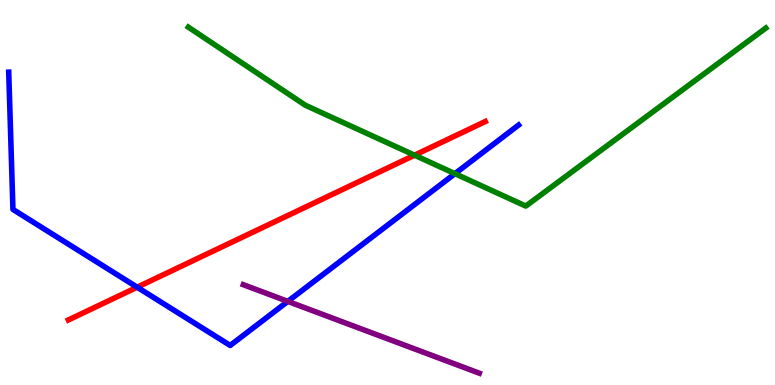[{'lines': ['blue', 'red'], 'intersections': [{'x': 1.77, 'y': 2.54}]}, {'lines': ['green', 'red'], 'intersections': [{'x': 5.35, 'y': 5.97}]}, {'lines': ['purple', 'red'], 'intersections': []}, {'lines': ['blue', 'green'], 'intersections': [{'x': 5.87, 'y': 5.49}]}, {'lines': ['blue', 'purple'], 'intersections': [{'x': 3.71, 'y': 2.17}]}, {'lines': ['green', 'purple'], 'intersections': []}]